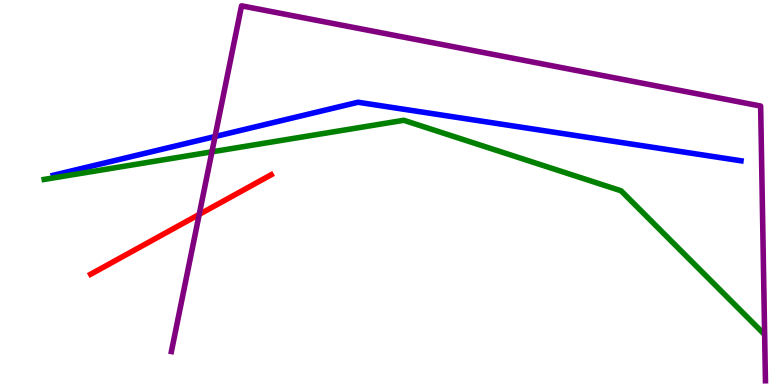[{'lines': ['blue', 'red'], 'intersections': []}, {'lines': ['green', 'red'], 'intersections': []}, {'lines': ['purple', 'red'], 'intersections': [{'x': 2.57, 'y': 4.43}]}, {'lines': ['blue', 'green'], 'intersections': []}, {'lines': ['blue', 'purple'], 'intersections': [{'x': 2.77, 'y': 6.45}]}, {'lines': ['green', 'purple'], 'intersections': [{'x': 2.73, 'y': 6.06}]}]